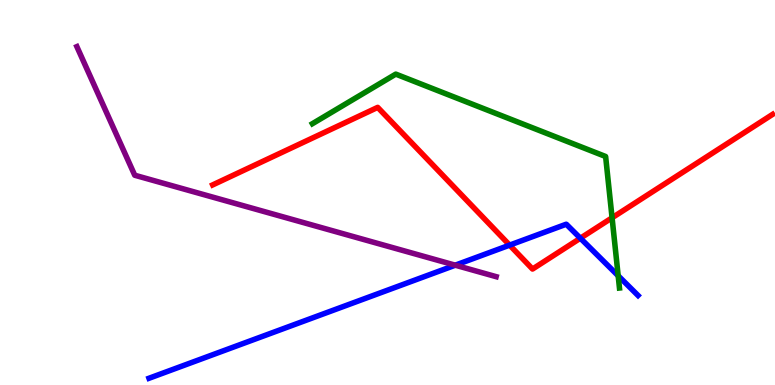[{'lines': ['blue', 'red'], 'intersections': [{'x': 6.58, 'y': 3.63}, {'x': 7.49, 'y': 3.81}]}, {'lines': ['green', 'red'], 'intersections': [{'x': 7.9, 'y': 4.34}]}, {'lines': ['purple', 'red'], 'intersections': []}, {'lines': ['blue', 'green'], 'intersections': [{'x': 7.98, 'y': 2.84}]}, {'lines': ['blue', 'purple'], 'intersections': [{'x': 5.87, 'y': 3.11}]}, {'lines': ['green', 'purple'], 'intersections': []}]